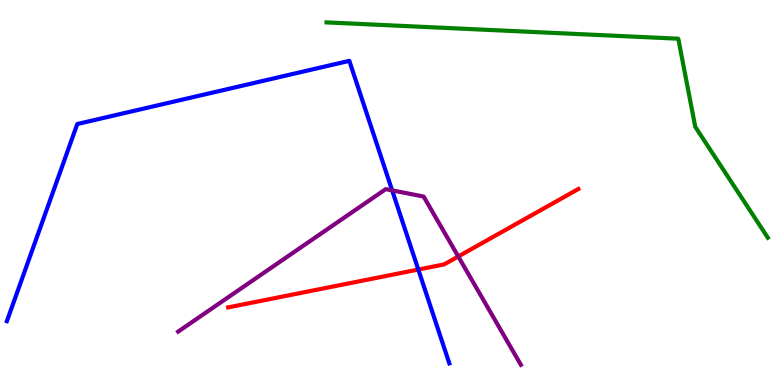[{'lines': ['blue', 'red'], 'intersections': [{'x': 5.4, 'y': 3.0}]}, {'lines': ['green', 'red'], 'intersections': []}, {'lines': ['purple', 'red'], 'intersections': [{'x': 5.91, 'y': 3.34}]}, {'lines': ['blue', 'green'], 'intersections': []}, {'lines': ['blue', 'purple'], 'intersections': [{'x': 5.06, 'y': 5.06}]}, {'lines': ['green', 'purple'], 'intersections': []}]